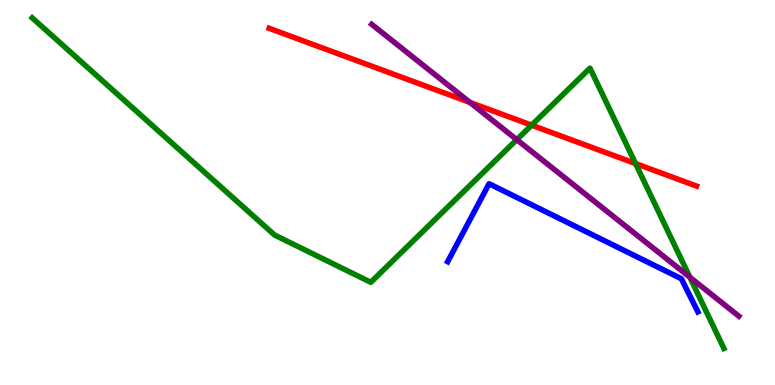[{'lines': ['blue', 'red'], 'intersections': []}, {'lines': ['green', 'red'], 'intersections': [{'x': 6.86, 'y': 6.75}, {'x': 8.2, 'y': 5.75}]}, {'lines': ['purple', 'red'], 'intersections': [{'x': 6.06, 'y': 7.34}]}, {'lines': ['blue', 'green'], 'intersections': []}, {'lines': ['blue', 'purple'], 'intersections': []}, {'lines': ['green', 'purple'], 'intersections': [{'x': 6.67, 'y': 6.37}, {'x': 8.9, 'y': 2.8}]}]